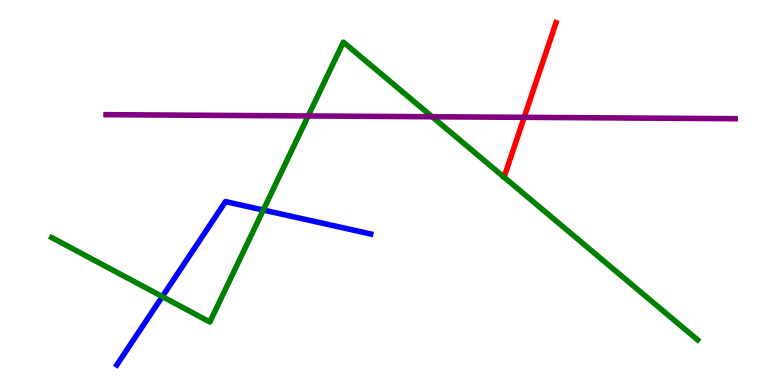[{'lines': ['blue', 'red'], 'intersections': []}, {'lines': ['green', 'red'], 'intersections': []}, {'lines': ['purple', 'red'], 'intersections': [{'x': 6.76, 'y': 6.95}]}, {'lines': ['blue', 'green'], 'intersections': [{'x': 2.09, 'y': 2.3}, {'x': 3.4, 'y': 4.54}]}, {'lines': ['blue', 'purple'], 'intersections': []}, {'lines': ['green', 'purple'], 'intersections': [{'x': 3.98, 'y': 6.99}, {'x': 5.58, 'y': 6.97}]}]